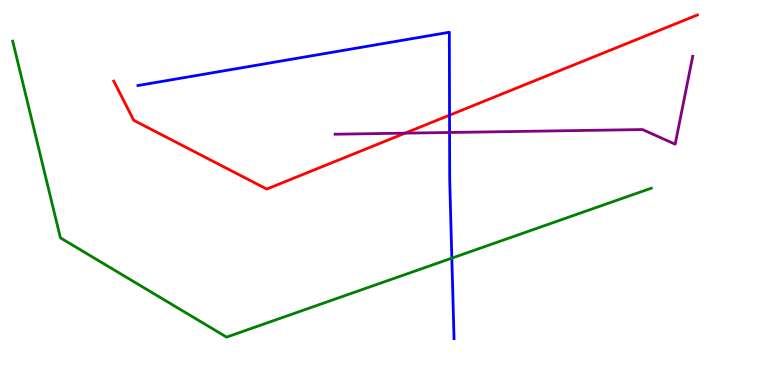[{'lines': ['blue', 'red'], 'intersections': [{'x': 5.8, 'y': 7.01}]}, {'lines': ['green', 'red'], 'intersections': []}, {'lines': ['purple', 'red'], 'intersections': [{'x': 5.23, 'y': 6.54}]}, {'lines': ['blue', 'green'], 'intersections': [{'x': 5.83, 'y': 3.3}]}, {'lines': ['blue', 'purple'], 'intersections': [{'x': 5.8, 'y': 6.56}]}, {'lines': ['green', 'purple'], 'intersections': []}]